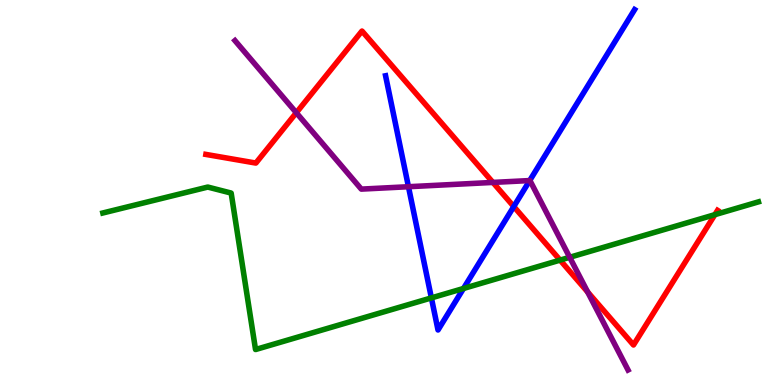[{'lines': ['blue', 'red'], 'intersections': [{'x': 6.63, 'y': 4.64}]}, {'lines': ['green', 'red'], 'intersections': [{'x': 7.23, 'y': 3.24}, {'x': 9.22, 'y': 4.42}]}, {'lines': ['purple', 'red'], 'intersections': [{'x': 3.82, 'y': 7.07}, {'x': 6.36, 'y': 5.26}, {'x': 7.58, 'y': 2.42}]}, {'lines': ['blue', 'green'], 'intersections': [{'x': 5.57, 'y': 2.26}, {'x': 5.98, 'y': 2.51}]}, {'lines': ['blue', 'purple'], 'intersections': [{'x': 5.27, 'y': 5.15}, {'x': 6.84, 'y': 5.31}]}, {'lines': ['green', 'purple'], 'intersections': [{'x': 7.35, 'y': 3.32}]}]